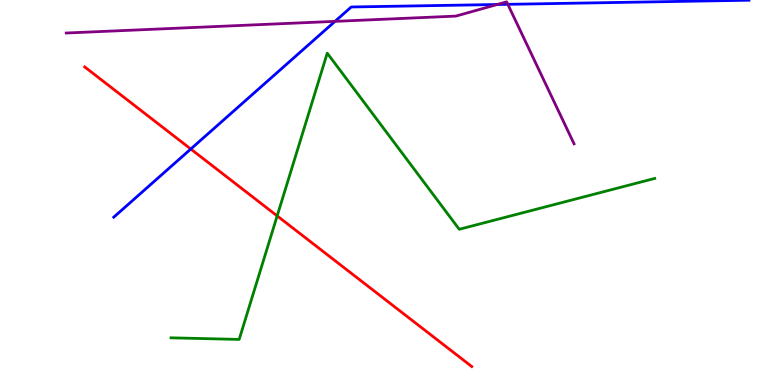[{'lines': ['blue', 'red'], 'intersections': [{'x': 2.46, 'y': 6.13}]}, {'lines': ['green', 'red'], 'intersections': [{'x': 3.58, 'y': 4.39}]}, {'lines': ['purple', 'red'], 'intersections': []}, {'lines': ['blue', 'green'], 'intersections': []}, {'lines': ['blue', 'purple'], 'intersections': [{'x': 4.32, 'y': 9.45}, {'x': 6.42, 'y': 9.88}, {'x': 6.55, 'y': 9.89}]}, {'lines': ['green', 'purple'], 'intersections': []}]